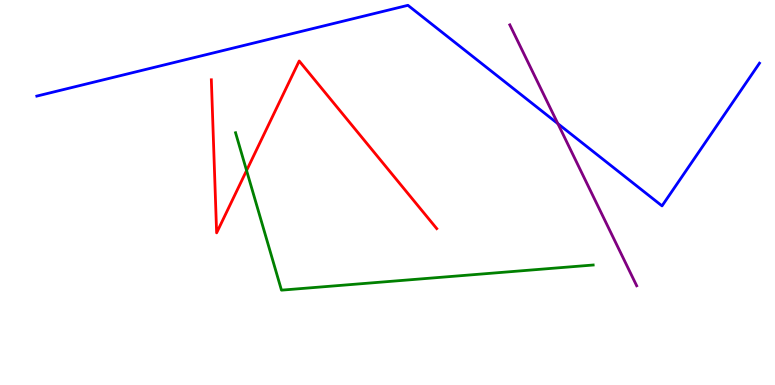[{'lines': ['blue', 'red'], 'intersections': []}, {'lines': ['green', 'red'], 'intersections': [{'x': 3.18, 'y': 5.57}]}, {'lines': ['purple', 'red'], 'intersections': []}, {'lines': ['blue', 'green'], 'intersections': []}, {'lines': ['blue', 'purple'], 'intersections': [{'x': 7.2, 'y': 6.79}]}, {'lines': ['green', 'purple'], 'intersections': []}]